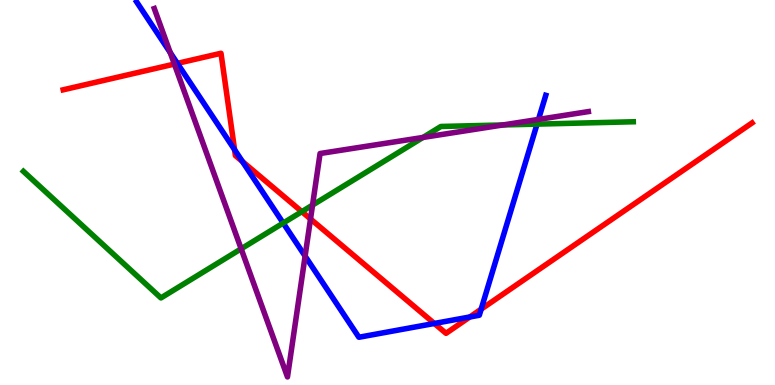[{'lines': ['blue', 'red'], 'intersections': [{'x': 2.29, 'y': 8.35}, {'x': 3.03, 'y': 6.11}, {'x': 3.13, 'y': 5.8}, {'x': 5.6, 'y': 1.6}, {'x': 6.06, 'y': 1.77}, {'x': 6.21, 'y': 1.97}]}, {'lines': ['green', 'red'], 'intersections': [{'x': 3.89, 'y': 4.5}]}, {'lines': ['purple', 'red'], 'intersections': [{'x': 2.25, 'y': 8.34}, {'x': 4.01, 'y': 4.31}]}, {'lines': ['blue', 'green'], 'intersections': [{'x': 3.65, 'y': 4.21}, {'x': 6.93, 'y': 6.78}]}, {'lines': ['blue', 'purple'], 'intersections': [{'x': 2.2, 'y': 8.63}, {'x': 3.94, 'y': 3.35}, {'x': 6.95, 'y': 6.9}]}, {'lines': ['green', 'purple'], 'intersections': [{'x': 3.11, 'y': 3.54}, {'x': 4.03, 'y': 4.67}, {'x': 5.46, 'y': 6.43}, {'x': 6.49, 'y': 6.75}]}]